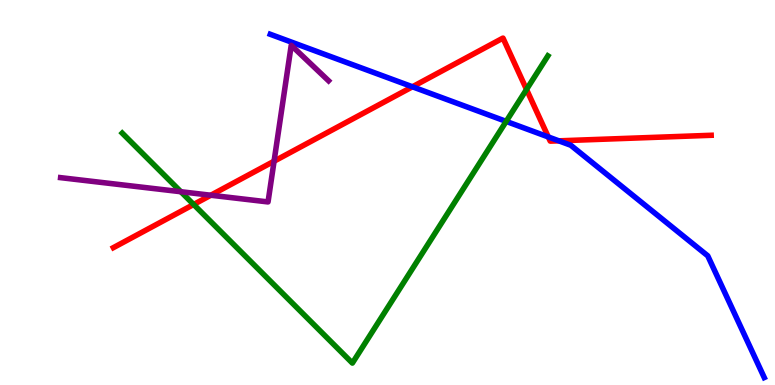[{'lines': ['blue', 'red'], 'intersections': [{'x': 5.32, 'y': 7.75}, {'x': 7.07, 'y': 6.44}, {'x': 7.21, 'y': 6.34}]}, {'lines': ['green', 'red'], 'intersections': [{'x': 2.5, 'y': 4.69}, {'x': 6.79, 'y': 7.68}]}, {'lines': ['purple', 'red'], 'intersections': [{'x': 2.72, 'y': 4.93}, {'x': 3.54, 'y': 5.81}]}, {'lines': ['blue', 'green'], 'intersections': [{'x': 6.53, 'y': 6.85}]}, {'lines': ['blue', 'purple'], 'intersections': []}, {'lines': ['green', 'purple'], 'intersections': [{'x': 2.33, 'y': 5.02}]}]